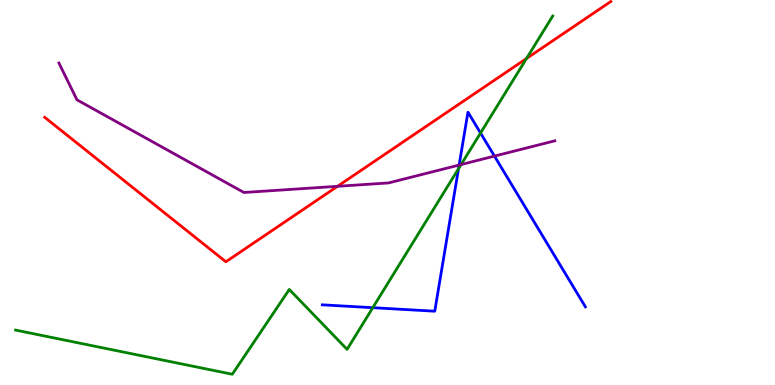[{'lines': ['blue', 'red'], 'intersections': []}, {'lines': ['green', 'red'], 'intersections': [{'x': 6.79, 'y': 8.48}]}, {'lines': ['purple', 'red'], 'intersections': [{'x': 4.35, 'y': 5.16}]}, {'lines': ['blue', 'green'], 'intersections': [{'x': 4.81, 'y': 2.01}, {'x': 5.92, 'y': 5.62}, {'x': 6.2, 'y': 6.54}]}, {'lines': ['blue', 'purple'], 'intersections': [{'x': 5.92, 'y': 5.71}, {'x': 6.38, 'y': 5.95}]}, {'lines': ['green', 'purple'], 'intersections': [{'x': 5.95, 'y': 5.73}]}]